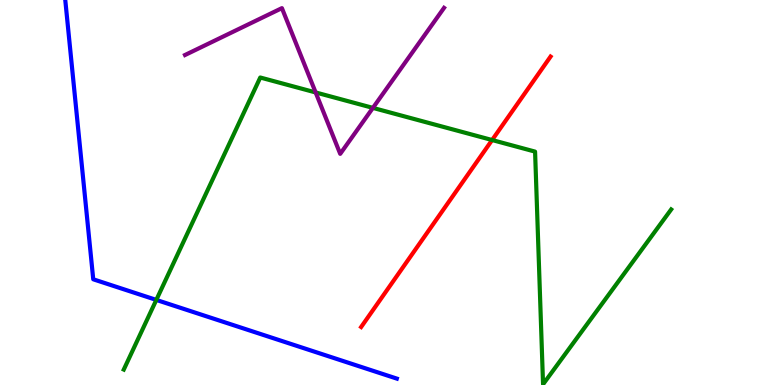[{'lines': ['blue', 'red'], 'intersections': []}, {'lines': ['green', 'red'], 'intersections': [{'x': 6.35, 'y': 6.36}]}, {'lines': ['purple', 'red'], 'intersections': []}, {'lines': ['blue', 'green'], 'intersections': [{'x': 2.02, 'y': 2.21}]}, {'lines': ['blue', 'purple'], 'intersections': []}, {'lines': ['green', 'purple'], 'intersections': [{'x': 4.07, 'y': 7.6}, {'x': 4.81, 'y': 7.2}]}]